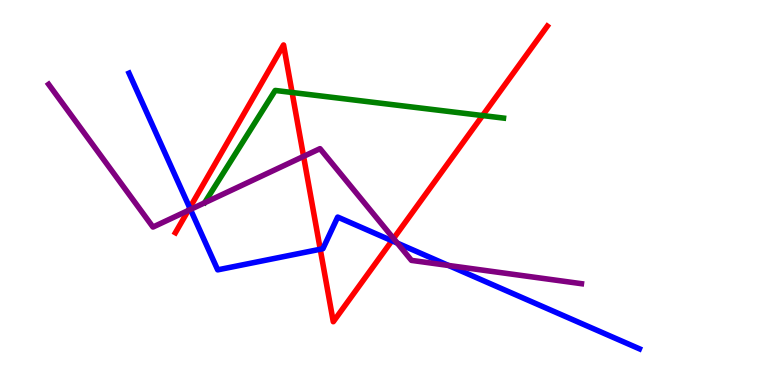[{'lines': ['blue', 'red'], 'intersections': [{'x': 2.45, 'y': 4.6}, {'x': 4.13, 'y': 3.53}, {'x': 5.06, 'y': 3.75}]}, {'lines': ['green', 'red'], 'intersections': [{'x': 3.77, 'y': 7.6}, {'x': 6.23, 'y': 7.0}]}, {'lines': ['purple', 'red'], 'intersections': [{'x': 2.43, 'y': 4.53}, {'x': 3.92, 'y': 5.94}, {'x': 5.08, 'y': 3.81}]}, {'lines': ['blue', 'green'], 'intersections': []}, {'lines': ['blue', 'purple'], 'intersections': [{'x': 2.46, 'y': 4.56}, {'x': 5.13, 'y': 3.69}, {'x': 5.79, 'y': 3.1}]}, {'lines': ['green', 'purple'], 'intersections': []}]